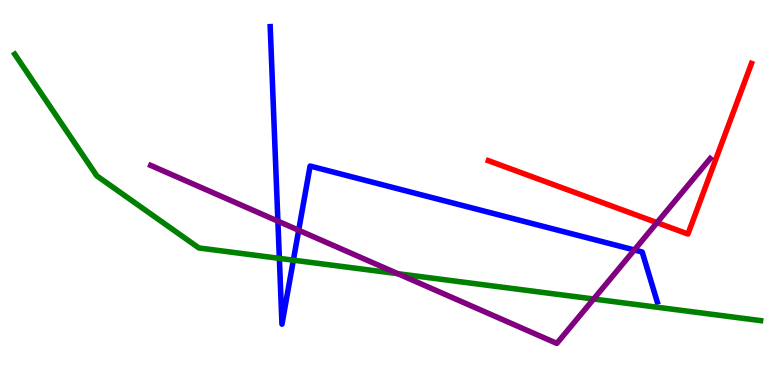[{'lines': ['blue', 'red'], 'intersections': []}, {'lines': ['green', 'red'], 'intersections': []}, {'lines': ['purple', 'red'], 'intersections': [{'x': 8.48, 'y': 4.22}]}, {'lines': ['blue', 'green'], 'intersections': [{'x': 3.6, 'y': 3.29}, {'x': 3.79, 'y': 3.24}]}, {'lines': ['blue', 'purple'], 'intersections': [{'x': 3.59, 'y': 4.26}, {'x': 3.85, 'y': 4.02}, {'x': 8.19, 'y': 3.51}]}, {'lines': ['green', 'purple'], 'intersections': [{'x': 5.13, 'y': 2.89}, {'x': 7.66, 'y': 2.23}]}]